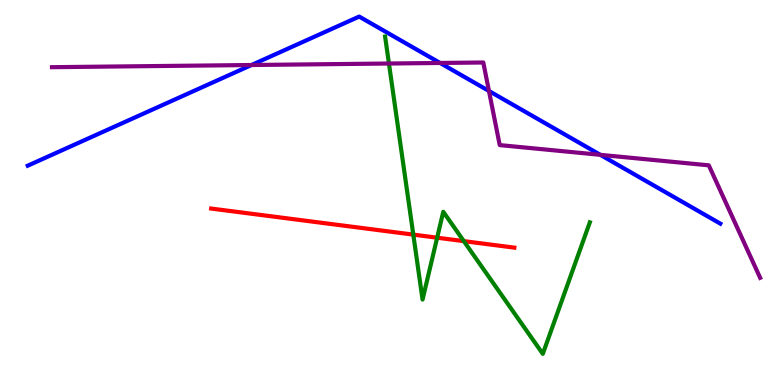[{'lines': ['blue', 'red'], 'intersections': []}, {'lines': ['green', 'red'], 'intersections': [{'x': 5.33, 'y': 3.91}, {'x': 5.64, 'y': 3.83}, {'x': 5.98, 'y': 3.74}]}, {'lines': ['purple', 'red'], 'intersections': []}, {'lines': ['blue', 'green'], 'intersections': []}, {'lines': ['blue', 'purple'], 'intersections': [{'x': 3.25, 'y': 8.31}, {'x': 5.68, 'y': 8.36}, {'x': 6.31, 'y': 7.64}, {'x': 7.75, 'y': 5.98}]}, {'lines': ['green', 'purple'], 'intersections': [{'x': 5.02, 'y': 8.35}]}]